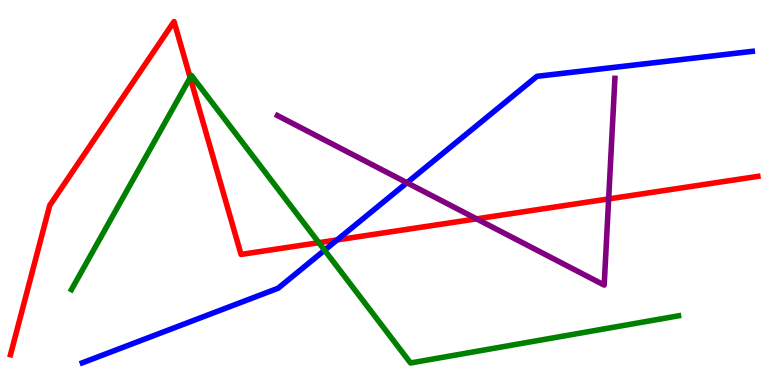[{'lines': ['blue', 'red'], 'intersections': [{'x': 4.35, 'y': 3.77}]}, {'lines': ['green', 'red'], 'intersections': [{'x': 2.45, 'y': 7.98}, {'x': 4.11, 'y': 3.7}]}, {'lines': ['purple', 'red'], 'intersections': [{'x': 6.15, 'y': 4.32}, {'x': 7.85, 'y': 4.83}]}, {'lines': ['blue', 'green'], 'intersections': [{'x': 4.19, 'y': 3.5}]}, {'lines': ['blue', 'purple'], 'intersections': [{'x': 5.25, 'y': 5.25}]}, {'lines': ['green', 'purple'], 'intersections': []}]